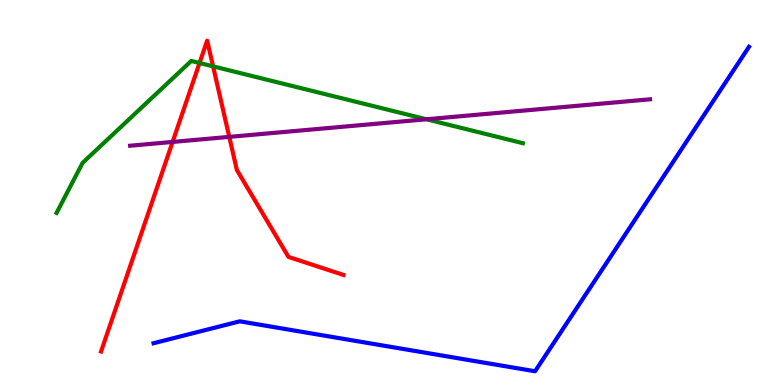[{'lines': ['blue', 'red'], 'intersections': []}, {'lines': ['green', 'red'], 'intersections': [{'x': 2.57, 'y': 8.36}, {'x': 2.75, 'y': 8.28}]}, {'lines': ['purple', 'red'], 'intersections': [{'x': 2.23, 'y': 6.31}, {'x': 2.96, 'y': 6.44}]}, {'lines': ['blue', 'green'], 'intersections': []}, {'lines': ['blue', 'purple'], 'intersections': []}, {'lines': ['green', 'purple'], 'intersections': [{'x': 5.5, 'y': 6.9}]}]